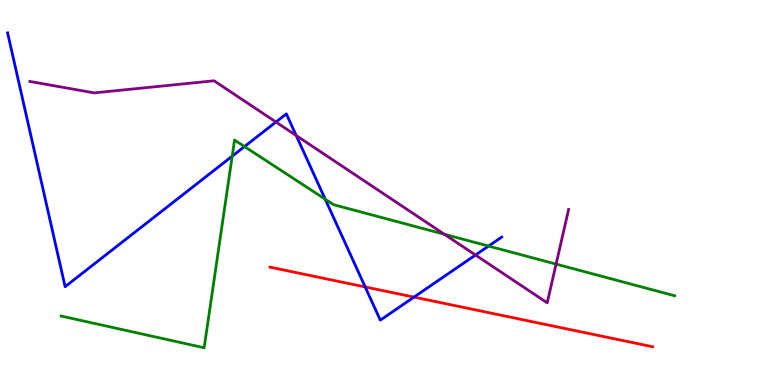[{'lines': ['blue', 'red'], 'intersections': [{'x': 4.71, 'y': 2.55}, {'x': 5.34, 'y': 2.28}]}, {'lines': ['green', 'red'], 'intersections': []}, {'lines': ['purple', 'red'], 'intersections': []}, {'lines': ['blue', 'green'], 'intersections': [{'x': 3.0, 'y': 5.94}, {'x': 3.15, 'y': 6.19}, {'x': 4.2, 'y': 4.83}, {'x': 6.3, 'y': 3.61}]}, {'lines': ['blue', 'purple'], 'intersections': [{'x': 3.56, 'y': 6.83}, {'x': 3.82, 'y': 6.48}, {'x': 6.14, 'y': 3.38}]}, {'lines': ['green', 'purple'], 'intersections': [{'x': 5.73, 'y': 3.92}, {'x': 7.18, 'y': 3.14}]}]